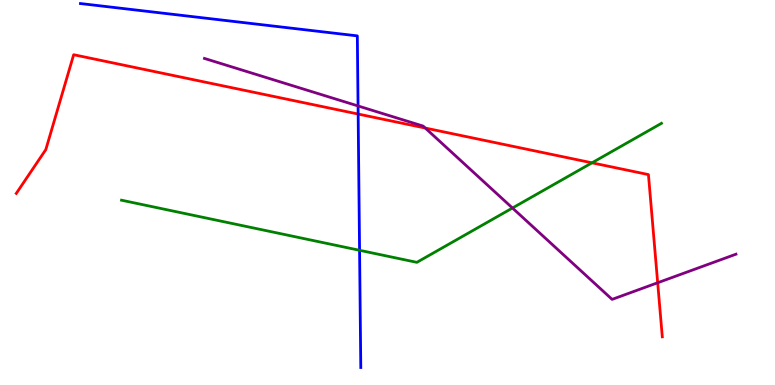[{'lines': ['blue', 'red'], 'intersections': [{'x': 4.62, 'y': 7.04}]}, {'lines': ['green', 'red'], 'intersections': [{'x': 7.64, 'y': 5.77}]}, {'lines': ['purple', 'red'], 'intersections': [{'x': 5.49, 'y': 6.67}, {'x': 8.49, 'y': 2.66}]}, {'lines': ['blue', 'green'], 'intersections': [{'x': 4.64, 'y': 3.5}]}, {'lines': ['blue', 'purple'], 'intersections': [{'x': 4.62, 'y': 7.25}]}, {'lines': ['green', 'purple'], 'intersections': [{'x': 6.61, 'y': 4.6}]}]